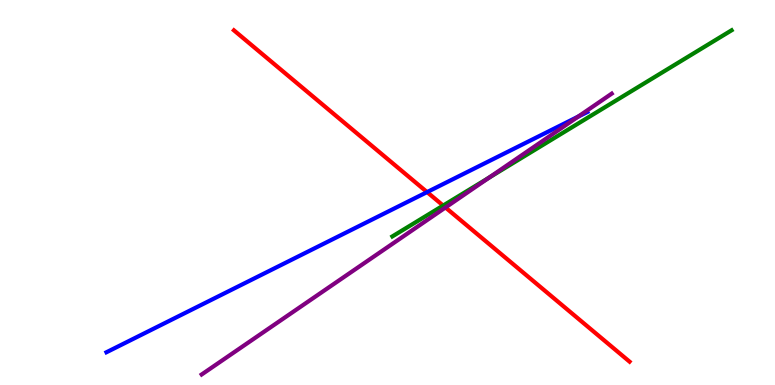[{'lines': ['blue', 'red'], 'intersections': [{'x': 5.51, 'y': 5.01}]}, {'lines': ['green', 'red'], 'intersections': [{'x': 5.72, 'y': 4.66}]}, {'lines': ['purple', 'red'], 'intersections': [{'x': 5.75, 'y': 4.61}]}, {'lines': ['blue', 'green'], 'intersections': []}, {'lines': ['blue', 'purple'], 'intersections': [{'x': 7.46, 'y': 6.97}]}, {'lines': ['green', 'purple'], 'intersections': [{'x': 6.31, 'y': 5.39}]}]